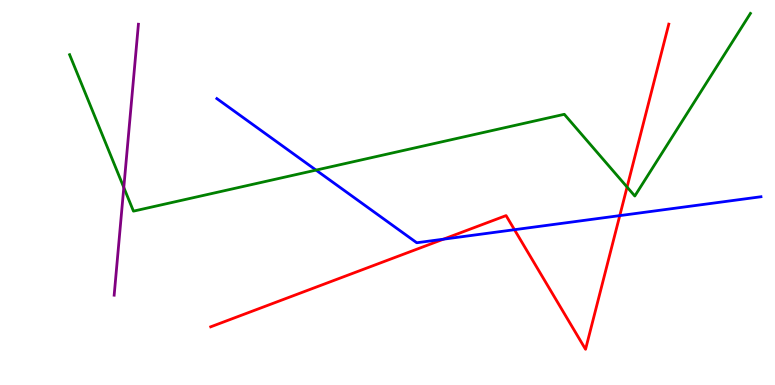[{'lines': ['blue', 'red'], 'intersections': [{'x': 5.72, 'y': 3.79}, {'x': 6.64, 'y': 4.03}, {'x': 8.0, 'y': 4.4}]}, {'lines': ['green', 'red'], 'intersections': [{'x': 8.09, 'y': 5.14}]}, {'lines': ['purple', 'red'], 'intersections': []}, {'lines': ['blue', 'green'], 'intersections': [{'x': 4.08, 'y': 5.58}]}, {'lines': ['blue', 'purple'], 'intersections': []}, {'lines': ['green', 'purple'], 'intersections': [{'x': 1.6, 'y': 5.13}]}]